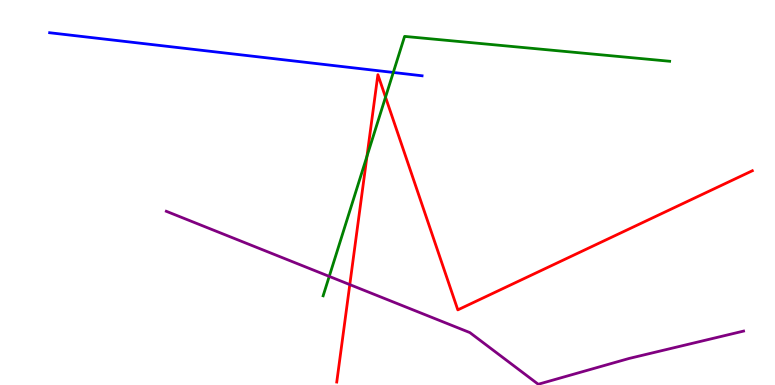[{'lines': ['blue', 'red'], 'intersections': []}, {'lines': ['green', 'red'], 'intersections': [{'x': 4.74, 'y': 5.94}, {'x': 4.97, 'y': 7.48}]}, {'lines': ['purple', 'red'], 'intersections': [{'x': 4.51, 'y': 2.61}]}, {'lines': ['blue', 'green'], 'intersections': [{'x': 5.07, 'y': 8.12}]}, {'lines': ['blue', 'purple'], 'intersections': []}, {'lines': ['green', 'purple'], 'intersections': [{'x': 4.25, 'y': 2.82}]}]